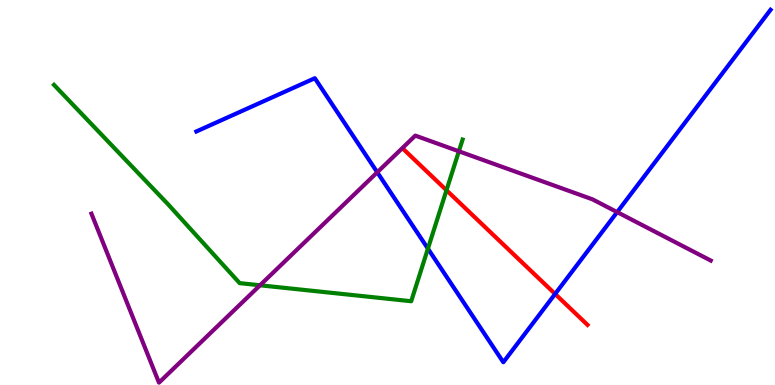[{'lines': ['blue', 'red'], 'intersections': [{'x': 7.16, 'y': 2.36}]}, {'lines': ['green', 'red'], 'intersections': [{'x': 5.76, 'y': 5.06}]}, {'lines': ['purple', 'red'], 'intersections': []}, {'lines': ['blue', 'green'], 'intersections': [{'x': 5.52, 'y': 3.54}]}, {'lines': ['blue', 'purple'], 'intersections': [{'x': 4.87, 'y': 5.52}, {'x': 7.96, 'y': 4.49}]}, {'lines': ['green', 'purple'], 'intersections': [{'x': 3.35, 'y': 2.59}, {'x': 5.92, 'y': 6.07}]}]